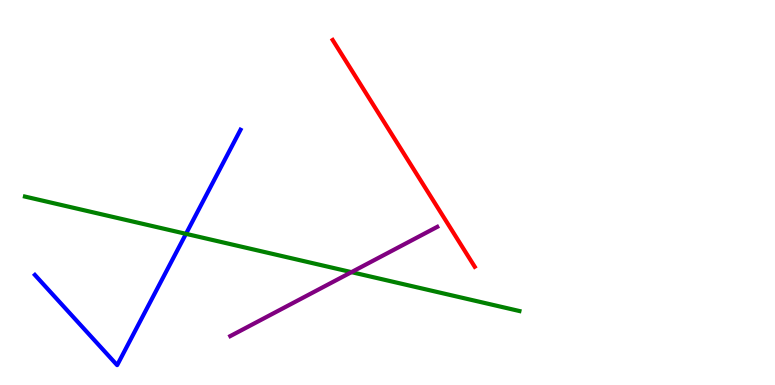[{'lines': ['blue', 'red'], 'intersections': []}, {'lines': ['green', 'red'], 'intersections': []}, {'lines': ['purple', 'red'], 'intersections': []}, {'lines': ['blue', 'green'], 'intersections': [{'x': 2.4, 'y': 3.93}]}, {'lines': ['blue', 'purple'], 'intersections': []}, {'lines': ['green', 'purple'], 'intersections': [{'x': 4.53, 'y': 2.93}]}]